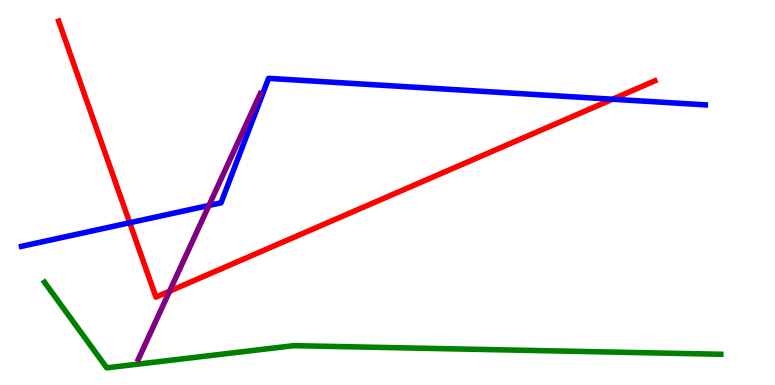[{'lines': ['blue', 'red'], 'intersections': [{'x': 1.67, 'y': 4.21}, {'x': 7.9, 'y': 7.42}]}, {'lines': ['green', 'red'], 'intersections': []}, {'lines': ['purple', 'red'], 'intersections': [{'x': 2.19, 'y': 2.44}]}, {'lines': ['blue', 'green'], 'intersections': []}, {'lines': ['blue', 'purple'], 'intersections': [{'x': 2.7, 'y': 4.66}]}, {'lines': ['green', 'purple'], 'intersections': []}]